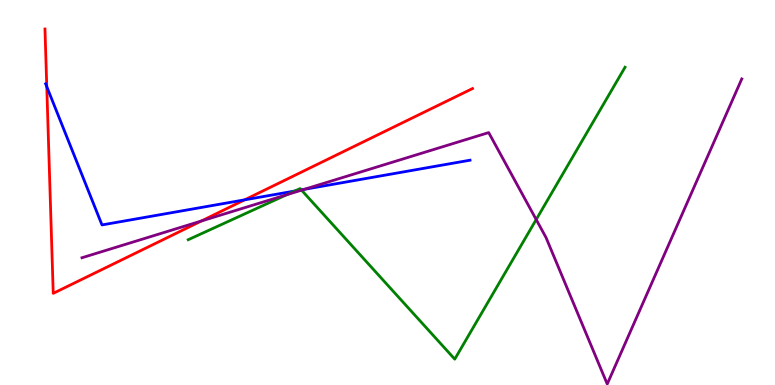[{'lines': ['blue', 'red'], 'intersections': [{'x': 0.604, 'y': 7.75}, {'x': 3.16, 'y': 4.81}]}, {'lines': ['green', 'red'], 'intersections': []}, {'lines': ['purple', 'red'], 'intersections': [{'x': 2.6, 'y': 4.26}]}, {'lines': ['blue', 'green'], 'intersections': [{'x': 3.8, 'y': 5.04}, {'x': 3.89, 'y': 5.07}]}, {'lines': ['blue', 'purple'], 'intersections': [{'x': 3.92, 'y': 5.08}]}, {'lines': ['green', 'purple'], 'intersections': [{'x': 3.7, 'y': 4.94}, {'x': 3.89, 'y': 5.06}, {'x': 6.92, 'y': 4.3}]}]